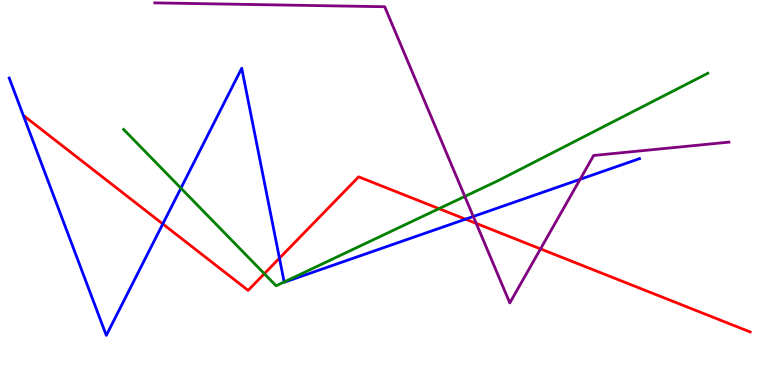[{'lines': ['blue', 'red'], 'intersections': [{'x': 2.1, 'y': 4.18}, {'x': 3.61, 'y': 3.29}, {'x': 6.01, 'y': 4.31}]}, {'lines': ['green', 'red'], 'intersections': [{'x': 3.41, 'y': 2.89}, {'x': 5.66, 'y': 4.58}]}, {'lines': ['purple', 'red'], 'intersections': [{'x': 6.14, 'y': 4.2}, {'x': 6.97, 'y': 3.54}]}, {'lines': ['blue', 'green'], 'intersections': [{'x': 2.33, 'y': 5.11}, {'x': 3.67, 'y': 2.68}]}, {'lines': ['blue', 'purple'], 'intersections': [{'x': 6.11, 'y': 4.38}, {'x': 7.49, 'y': 5.34}]}, {'lines': ['green', 'purple'], 'intersections': [{'x': 6.0, 'y': 4.9}]}]